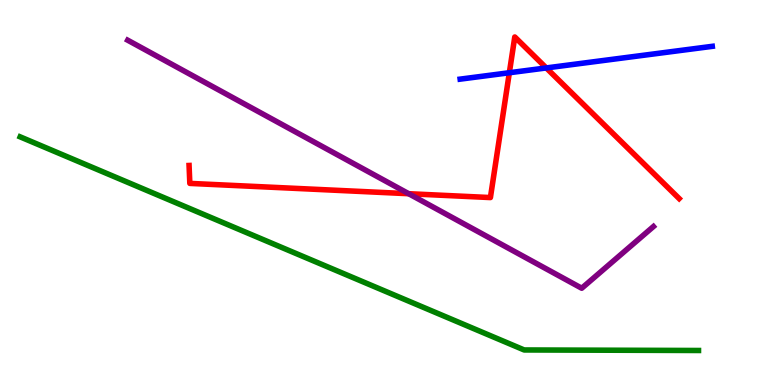[{'lines': ['blue', 'red'], 'intersections': [{'x': 6.57, 'y': 8.11}, {'x': 7.05, 'y': 8.24}]}, {'lines': ['green', 'red'], 'intersections': []}, {'lines': ['purple', 'red'], 'intersections': [{'x': 5.27, 'y': 4.97}]}, {'lines': ['blue', 'green'], 'intersections': []}, {'lines': ['blue', 'purple'], 'intersections': []}, {'lines': ['green', 'purple'], 'intersections': []}]